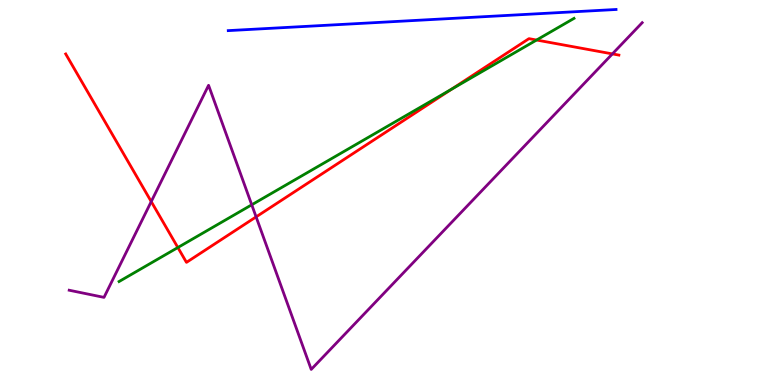[{'lines': ['blue', 'red'], 'intersections': []}, {'lines': ['green', 'red'], 'intersections': [{'x': 2.29, 'y': 3.57}, {'x': 5.83, 'y': 7.68}, {'x': 6.92, 'y': 8.96}]}, {'lines': ['purple', 'red'], 'intersections': [{'x': 1.95, 'y': 4.76}, {'x': 3.3, 'y': 4.37}, {'x': 7.9, 'y': 8.6}]}, {'lines': ['blue', 'green'], 'intersections': []}, {'lines': ['blue', 'purple'], 'intersections': []}, {'lines': ['green', 'purple'], 'intersections': [{'x': 3.25, 'y': 4.68}]}]